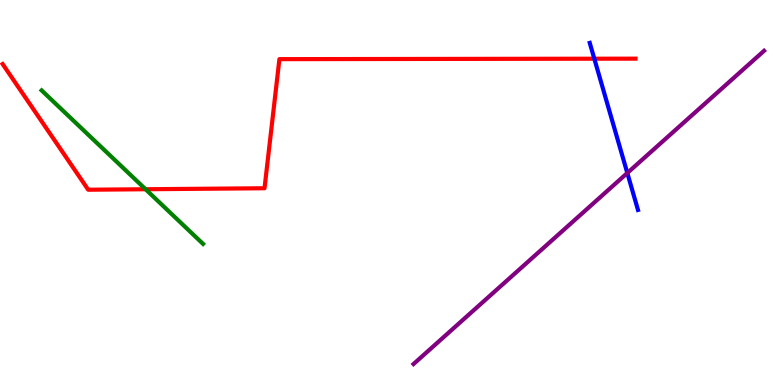[{'lines': ['blue', 'red'], 'intersections': [{'x': 7.67, 'y': 8.48}]}, {'lines': ['green', 'red'], 'intersections': [{'x': 1.88, 'y': 5.08}]}, {'lines': ['purple', 'red'], 'intersections': []}, {'lines': ['blue', 'green'], 'intersections': []}, {'lines': ['blue', 'purple'], 'intersections': [{'x': 8.09, 'y': 5.51}]}, {'lines': ['green', 'purple'], 'intersections': []}]